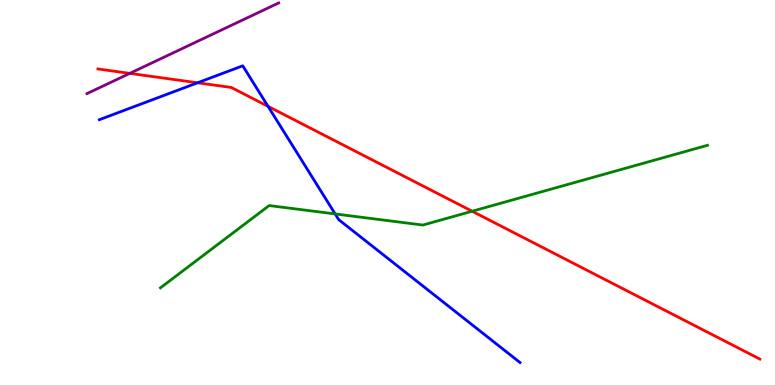[{'lines': ['blue', 'red'], 'intersections': [{'x': 2.55, 'y': 7.85}, {'x': 3.46, 'y': 7.24}]}, {'lines': ['green', 'red'], 'intersections': [{'x': 6.09, 'y': 4.51}]}, {'lines': ['purple', 'red'], 'intersections': [{'x': 1.67, 'y': 8.09}]}, {'lines': ['blue', 'green'], 'intersections': [{'x': 4.32, 'y': 4.44}]}, {'lines': ['blue', 'purple'], 'intersections': []}, {'lines': ['green', 'purple'], 'intersections': []}]